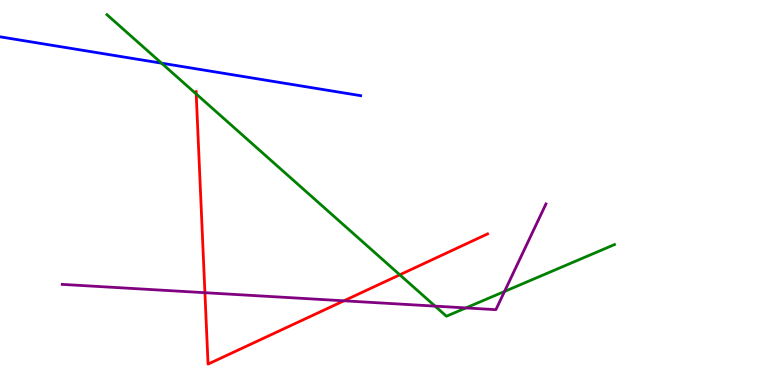[{'lines': ['blue', 'red'], 'intersections': []}, {'lines': ['green', 'red'], 'intersections': [{'x': 2.53, 'y': 7.56}, {'x': 5.16, 'y': 2.86}]}, {'lines': ['purple', 'red'], 'intersections': [{'x': 2.64, 'y': 2.4}, {'x': 4.44, 'y': 2.19}]}, {'lines': ['blue', 'green'], 'intersections': [{'x': 2.08, 'y': 8.36}]}, {'lines': ['blue', 'purple'], 'intersections': []}, {'lines': ['green', 'purple'], 'intersections': [{'x': 5.61, 'y': 2.05}, {'x': 6.01, 'y': 2.0}, {'x': 6.51, 'y': 2.43}]}]